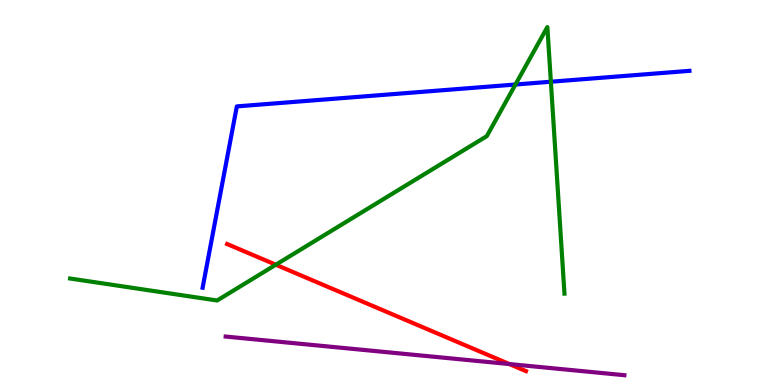[{'lines': ['blue', 'red'], 'intersections': []}, {'lines': ['green', 'red'], 'intersections': [{'x': 3.56, 'y': 3.12}]}, {'lines': ['purple', 'red'], 'intersections': [{'x': 6.57, 'y': 0.544}]}, {'lines': ['blue', 'green'], 'intersections': [{'x': 6.65, 'y': 7.8}, {'x': 7.11, 'y': 7.88}]}, {'lines': ['blue', 'purple'], 'intersections': []}, {'lines': ['green', 'purple'], 'intersections': []}]